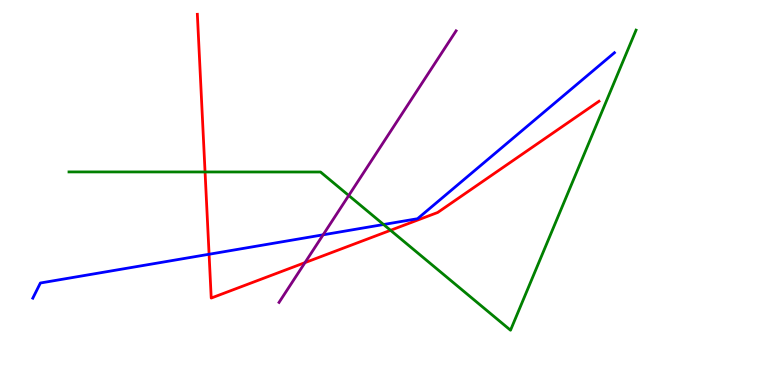[{'lines': ['blue', 'red'], 'intersections': [{'x': 2.7, 'y': 3.4}]}, {'lines': ['green', 'red'], 'intersections': [{'x': 2.65, 'y': 5.53}, {'x': 5.04, 'y': 4.02}]}, {'lines': ['purple', 'red'], 'intersections': [{'x': 3.94, 'y': 3.18}]}, {'lines': ['blue', 'green'], 'intersections': [{'x': 4.95, 'y': 4.17}]}, {'lines': ['blue', 'purple'], 'intersections': [{'x': 4.17, 'y': 3.9}]}, {'lines': ['green', 'purple'], 'intersections': [{'x': 4.5, 'y': 4.92}]}]